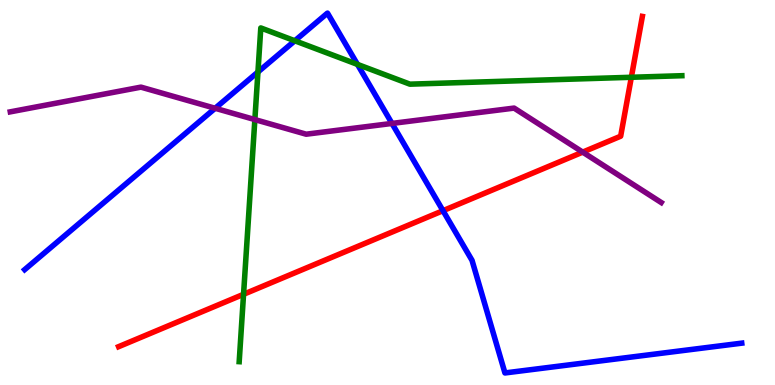[{'lines': ['blue', 'red'], 'intersections': [{'x': 5.72, 'y': 4.53}]}, {'lines': ['green', 'red'], 'intersections': [{'x': 3.14, 'y': 2.36}, {'x': 8.15, 'y': 7.99}]}, {'lines': ['purple', 'red'], 'intersections': [{'x': 7.52, 'y': 6.05}]}, {'lines': ['blue', 'green'], 'intersections': [{'x': 3.33, 'y': 8.13}, {'x': 3.8, 'y': 8.94}, {'x': 4.61, 'y': 8.33}]}, {'lines': ['blue', 'purple'], 'intersections': [{'x': 2.78, 'y': 7.19}, {'x': 5.06, 'y': 6.79}]}, {'lines': ['green', 'purple'], 'intersections': [{'x': 3.29, 'y': 6.89}]}]